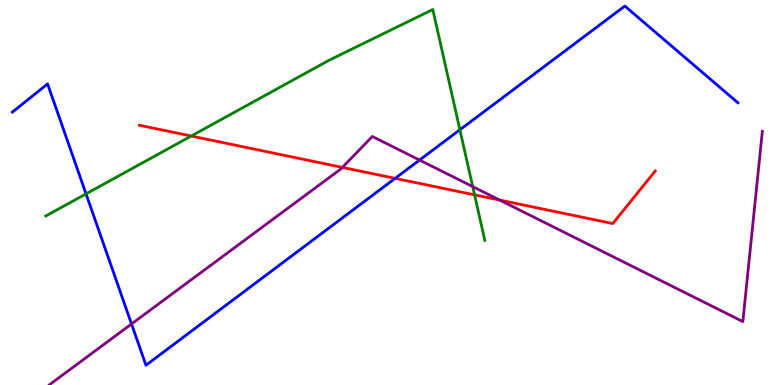[{'lines': ['blue', 'red'], 'intersections': [{'x': 5.1, 'y': 5.37}]}, {'lines': ['green', 'red'], 'intersections': [{'x': 2.47, 'y': 6.47}, {'x': 6.12, 'y': 4.94}]}, {'lines': ['purple', 'red'], 'intersections': [{'x': 4.42, 'y': 5.65}, {'x': 6.45, 'y': 4.8}]}, {'lines': ['blue', 'green'], 'intersections': [{'x': 1.11, 'y': 4.96}, {'x': 5.93, 'y': 6.63}]}, {'lines': ['blue', 'purple'], 'intersections': [{'x': 1.7, 'y': 1.59}, {'x': 5.41, 'y': 5.84}]}, {'lines': ['green', 'purple'], 'intersections': [{'x': 6.1, 'y': 5.15}]}]